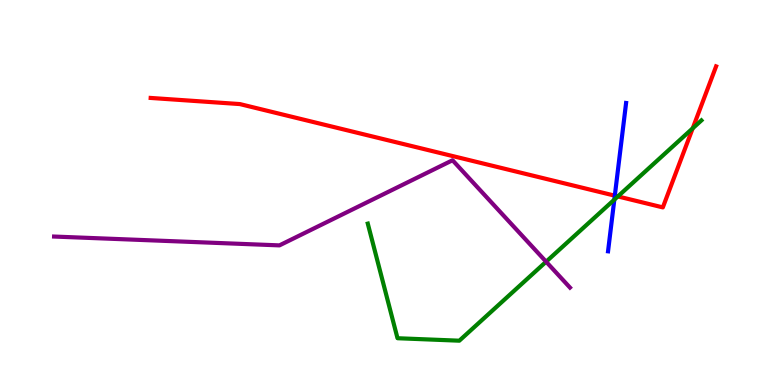[{'lines': ['blue', 'red'], 'intersections': [{'x': 7.93, 'y': 4.92}]}, {'lines': ['green', 'red'], 'intersections': [{'x': 7.97, 'y': 4.9}, {'x': 8.94, 'y': 6.67}]}, {'lines': ['purple', 'red'], 'intersections': []}, {'lines': ['blue', 'green'], 'intersections': [{'x': 7.93, 'y': 4.81}]}, {'lines': ['blue', 'purple'], 'intersections': []}, {'lines': ['green', 'purple'], 'intersections': [{'x': 7.05, 'y': 3.2}]}]